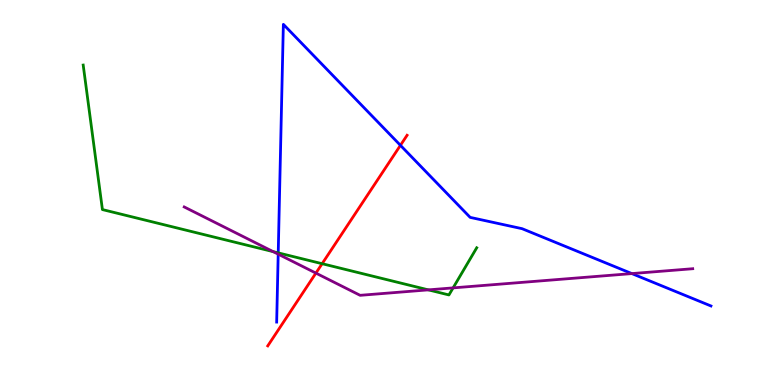[{'lines': ['blue', 'red'], 'intersections': [{'x': 5.17, 'y': 6.23}]}, {'lines': ['green', 'red'], 'intersections': [{'x': 4.16, 'y': 3.15}]}, {'lines': ['purple', 'red'], 'intersections': [{'x': 4.08, 'y': 2.91}]}, {'lines': ['blue', 'green'], 'intersections': [{'x': 3.59, 'y': 3.43}]}, {'lines': ['blue', 'purple'], 'intersections': [{'x': 3.59, 'y': 3.4}, {'x': 8.15, 'y': 2.89}]}, {'lines': ['green', 'purple'], 'intersections': [{'x': 3.52, 'y': 3.46}, {'x': 5.53, 'y': 2.47}, {'x': 5.85, 'y': 2.52}]}]